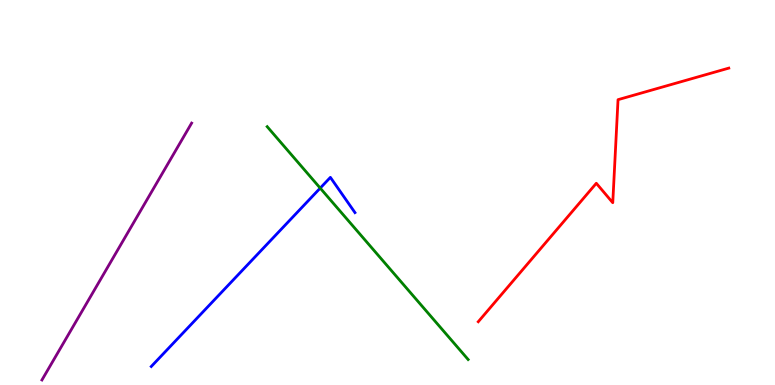[{'lines': ['blue', 'red'], 'intersections': []}, {'lines': ['green', 'red'], 'intersections': []}, {'lines': ['purple', 'red'], 'intersections': []}, {'lines': ['blue', 'green'], 'intersections': [{'x': 4.13, 'y': 5.11}]}, {'lines': ['blue', 'purple'], 'intersections': []}, {'lines': ['green', 'purple'], 'intersections': []}]